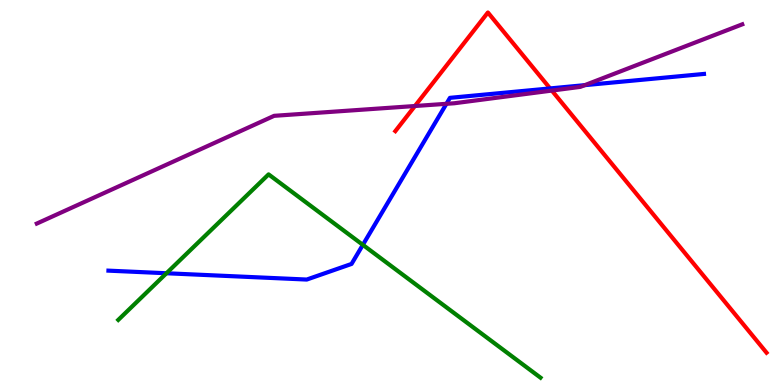[{'lines': ['blue', 'red'], 'intersections': [{'x': 7.1, 'y': 7.7}]}, {'lines': ['green', 'red'], 'intersections': []}, {'lines': ['purple', 'red'], 'intersections': [{'x': 5.35, 'y': 7.25}, {'x': 7.12, 'y': 7.65}]}, {'lines': ['blue', 'green'], 'intersections': [{'x': 2.15, 'y': 2.9}, {'x': 4.68, 'y': 3.64}]}, {'lines': ['blue', 'purple'], 'intersections': [{'x': 5.76, 'y': 7.3}, {'x': 7.55, 'y': 7.79}]}, {'lines': ['green', 'purple'], 'intersections': []}]